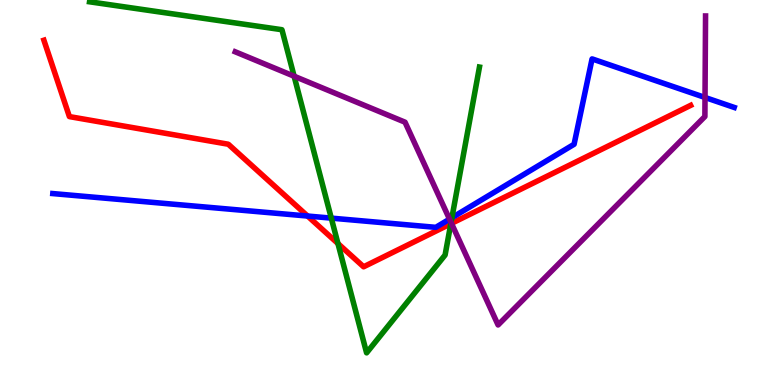[{'lines': ['blue', 'red'], 'intersections': [{'x': 3.97, 'y': 4.39}]}, {'lines': ['green', 'red'], 'intersections': [{'x': 4.36, 'y': 3.67}, {'x': 5.82, 'y': 4.19}]}, {'lines': ['purple', 'red'], 'intersections': [{'x': 5.83, 'y': 4.2}]}, {'lines': ['blue', 'green'], 'intersections': [{'x': 4.27, 'y': 4.33}, {'x': 5.83, 'y': 4.35}]}, {'lines': ['blue', 'purple'], 'intersections': [{'x': 5.8, 'y': 4.31}, {'x': 9.1, 'y': 7.47}]}, {'lines': ['green', 'purple'], 'intersections': [{'x': 3.8, 'y': 8.02}, {'x': 5.82, 'y': 4.22}]}]